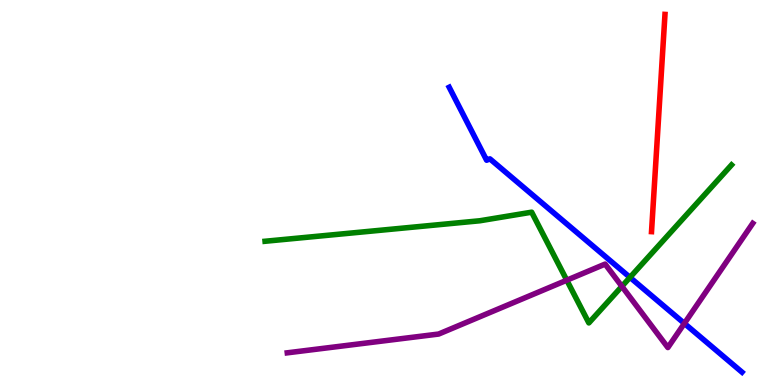[{'lines': ['blue', 'red'], 'intersections': []}, {'lines': ['green', 'red'], 'intersections': []}, {'lines': ['purple', 'red'], 'intersections': []}, {'lines': ['blue', 'green'], 'intersections': [{'x': 8.13, 'y': 2.8}]}, {'lines': ['blue', 'purple'], 'intersections': [{'x': 8.83, 'y': 1.6}]}, {'lines': ['green', 'purple'], 'intersections': [{'x': 7.31, 'y': 2.72}, {'x': 8.02, 'y': 2.56}]}]